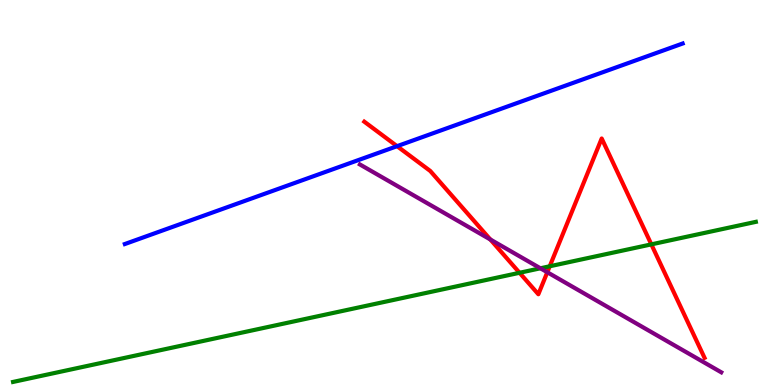[{'lines': ['blue', 'red'], 'intersections': [{'x': 5.12, 'y': 6.2}]}, {'lines': ['green', 'red'], 'intersections': [{'x': 6.7, 'y': 2.91}, {'x': 7.09, 'y': 3.08}, {'x': 8.4, 'y': 3.65}]}, {'lines': ['purple', 'red'], 'intersections': [{'x': 6.33, 'y': 3.78}, {'x': 7.06, 'y': 2.93}]}, {'lines': ['blue', 'green'], 'intersections': []}, {'lines': ['blue', 'purple'], 'intersections': []}, {'lines': ['green', 'purple'], 'intersections': [{'x': 6.97, 'y': 3.03}]}]